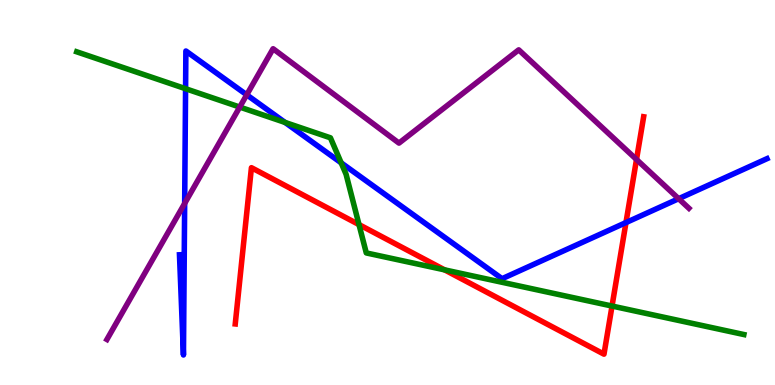[{'lines': ['blue', 'red'], 'intersections': [{'x': 8.08, 'y': 4.22}]}, {'lines': ['green', 'red'], 'intersections': [{'x': 4.63, 'y': 4.17}, {'x': 5.74, 'y': 2.99}, {'x': 7.9, 'y': 2.05}]}, {'lines': ['purple', 'red'], 'intersections': [{'x': 8.21, 'y': 5.86}]}, {'lines': ['blue', 'green'], 'intersections': [{'x': 2.39, 'y': 7.7}, {'x': 3.68, 'y': 6.82}, {'x': 4.4, 'y': 5.77}]}, {'lines': ['blue', 'purple'], 'intersections': [{'x': 2.38, 'y': 4.72}, {'x': 3.18, 'y': 7.54}, {'x': 8.76, 'y': 4.84}]}, {'lines': ['green', 'purple'], 'intersections': [{'x': 3.09, 'y': 7.22}]}]